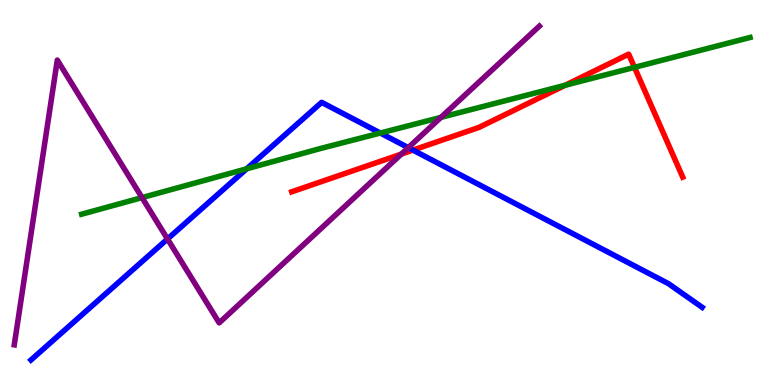[{'lines': ['blue', 'red'], 'intersections': [{'x': 5.33, 'y': 6.1}]}, {'lines': ['green', 'red'], 'intersections': [{'x': 7.29, 'y': 7.79}, {'x': 8.19, 'y': 8.25}]}, {'lines': ['purple', 'red'], 'intersections': [{'x': 5.18, 'y': 6.0}]}, {'lines': ['blue', 'green'], 'intersections': [{'x': 3.18, 'y': 5.62}, {'x': 4.91, 'y': 6.54}]}, {'lines': ['blue', 'purple'], 'intersections': [{'x': 2.16, 'y': 3.79}, {'x': 5.27, 'y': 6.17}]}, {'lines': ['green', 'purple'], 'intersections': [{'x': 1.83, 'y': 4.87}, {'x': 5.69, 'y': 6.95}]}]